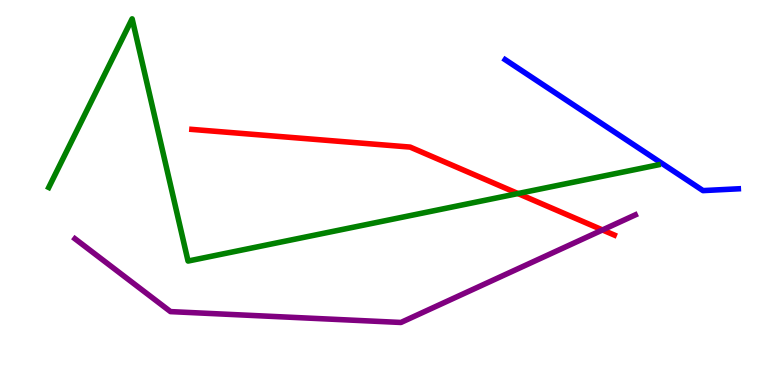[{'lines': ['blue', 'red'], 'intersections': []}, {'lines': ['green', 'red'], 'intersections': [{'x': 6.68, 'y': 4.97}]}, {'lines': ['purple', 'red'], 'intersections': [{'x': 7.77, 'y': 4.03}]}, {'lines': ['blue', 'green'], 'intersections': []}, {'lines': ['blue', 'purple'], 'intersections': []}, {'lines': ['green', 'purple'], 'intersections': []}]